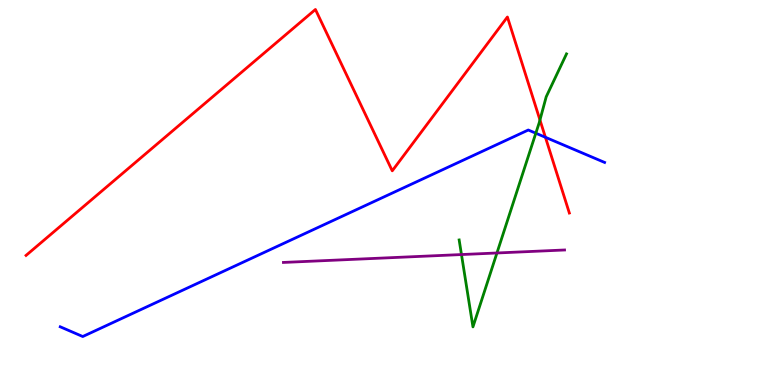[{'lines': ['blue', 'red'], 'intersections': [{'x': 7.04, 'y': 6.43}]}, {'lines': ['green', 'red'], 'intersections': [{'x': 6.97, 'y': 6.88}]}, {'lines': ['purple', 'red'], 'intersections': []}, {'lines': ['blue', 'green'], 'intersections': [{'x': 6.91, 'y': 6.54}]}, {'lines': ['blue', 'purple'], 'intersections': []}, {'lines': ['green', 'purple'], 'intersections': [{'x': 5.95, 'y': 3.39}, {'x': 6.41, 'y': 3.43}]}]